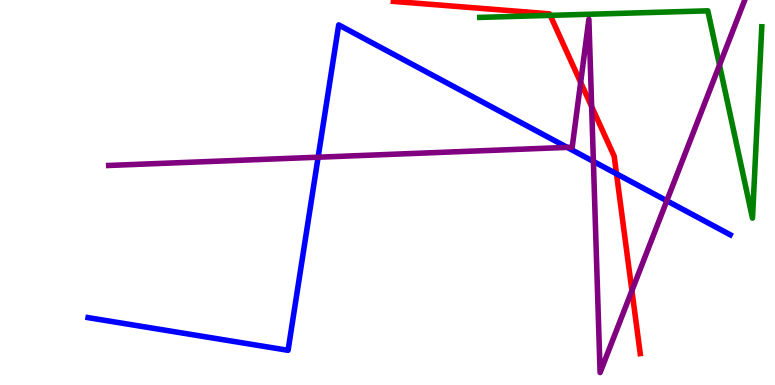[{'lines': ['blue', 'red'], 'intersections': [{'x': 7.95, 'y': 5.49}]}, {'lines': ['green', 'red'], 'intersections': [{'x': 7.1, 'y': 9.6}]}, {'lines': ['purple', 'red'], 'intersections': [{'x': 7.49, 'y': 7.86}, {'x': 7.63, 'y': 7.23}, {'x': 8.15, 'y': 2.45}]}, {'lines': ['blue', 'green'], 'intersections': []}, {'lines': ['blue', 'purple'], 'intersections': [{'x': 4.1, 'y': 5.92}, {'x': 7.32, 'y': 6.17}, {'x': 7.66, 'y': 5.81}, {'x': 8.6, 'y': 4.79}]}, {'lines': ['green', 'purple'], 'intersections': [{'x': 9.28, 'y': 8.31}]}]